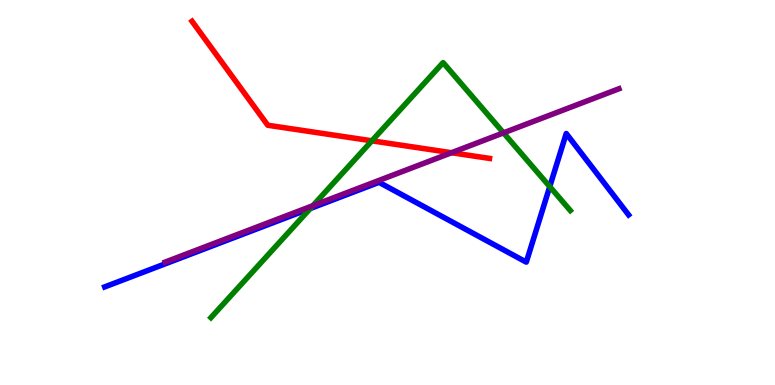[{'lines': ['blue', 'red'], 'intersections': []}, {'lines': ['green', 'red'], 'intersections': [{'x': 4.8, 'y': 6.34}]}, {'lines': ['purple', 'red'], 'intersections': [{'x': 5.83, 'y': 6.03}]}, {'lines': ['blue', 'green'], 'intersections': [{'x': 4.0, 'y': 4.58}, {'x': 7.09, 'y': 5.15}]}, {'lines': ['blue', 'purple'], 'intersections': []}, {'lines': ['green', 'purple'], 'intersections': [{'x': 4.04, 'y': 4.66}, {'x': 6.5, 'y': 6.55}]}]